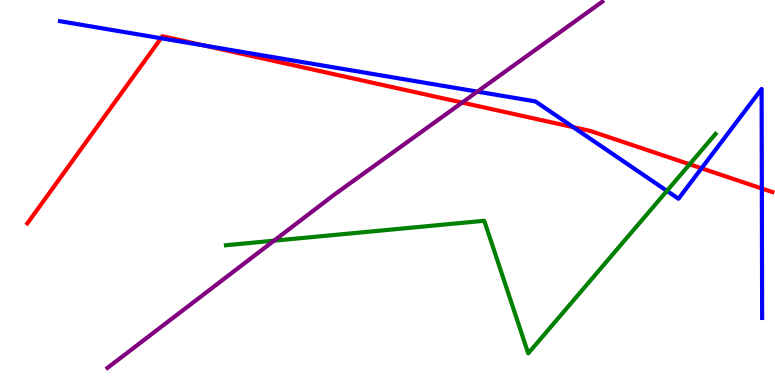[{'lines': ['blue', 'red'], 'intersections': [{'x': 2.08, 'y': 9.01}, {'x': 2.65, 'y': 8.81}, {'x': 7.4, 'y': 6.7}, {'x': 9.05, 'y': 5.63}, {'x': 9.83, 'y': 5.1}]}, {'lines': ['green', 'red'], 'intersections': [{'x': 8.9, 'y': 5.73}]}, {'lines': ['purple', 'red'], 'intersections': [{'x': 5.96, 'y': 7.34}]}, {'lines': ['blue', 'green'], 'intersections': [{'x': 8.61, 'y': 5.04}]}, {'lines': ['blue', 'purple'], 'intersections': [{'x': 6.16, 'y': 7.62}]}, {'lines': ['green', 'purple'], 'intersections': [{'x': 3.54, 'y': 3.75}]}]